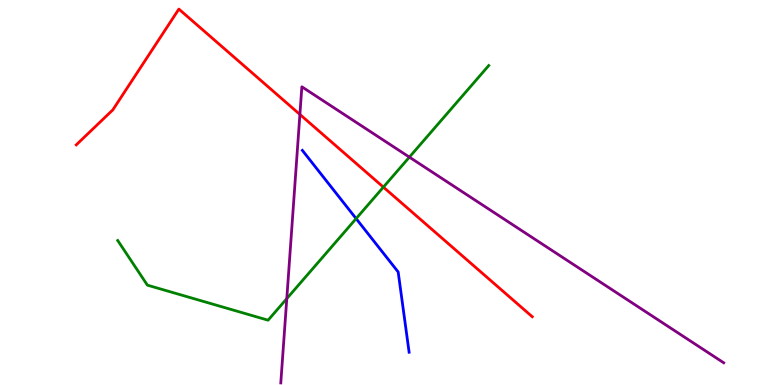[{'lines': ['blue', 'red'], 'intersections': []}, {'lines': ['green', 'red'], 'intersections': [{'x': 4.95, 'y': 5.14}]}, {'lines': ['purple', 'red'], 'intersections': [{'x': 3.87, 'y': 7.03}]}, {'lines': ['blue', 'green'], 'intersections': [{'x': 4.6, 'y': 4.32}]}, {'lines': ['blue', 'purple'], 'intersections': []}, {'lines': ['green', 'purple'], 'intersections': [{'x': 3.7, 'y': 2.24}, {'x': 5.28, 'y': 5.92}]}]